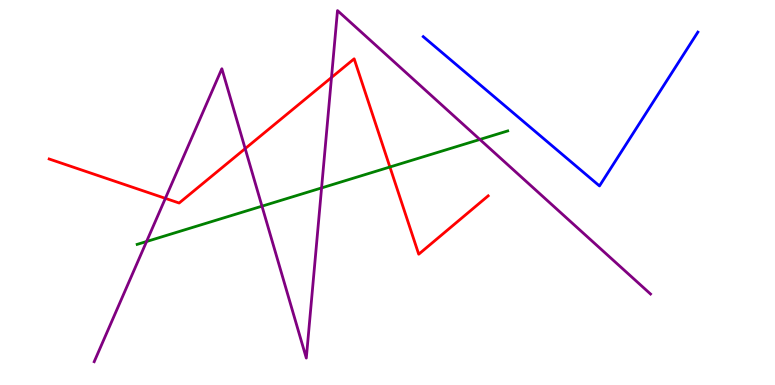[{'lines': ['blue', 'red'], 'intersections': []}, {'lines': ['green', 'red'], 'intersections': [{'x': 5.03, 'y': 5.66}]}, {'lines': ['purple', 'red'], 'intersections': [{'x': 2.13, 'y': 4.85}, {'x': 3.16, 'y': 6.14}, {'x': 4.28, 'y': 7.99}]}, {'lines': ['blue', 'green'], 'intersections': []}, {'lines': ['blue', 'purple'], 'intersections': []}, {'lines': ['green', 'purple'], 'intersections': [{'x': 1.89, 'y': 3.73}, {'x': 3.38, 'y': 4.64}, {'x': 4.15, 'y': 5.12}, {'x': 6.19, 'y': 6.38}]}]